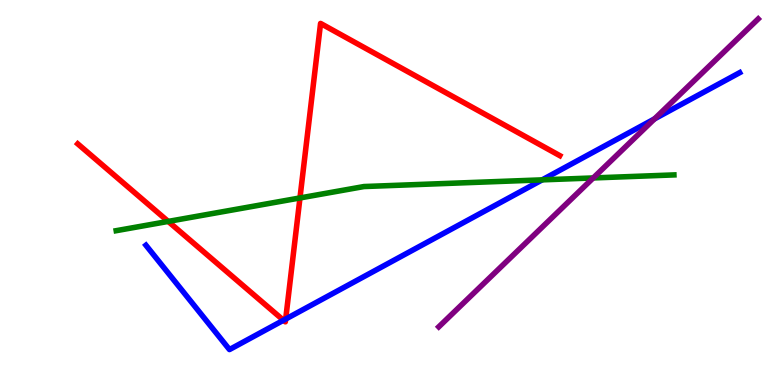[{'lines': ['blue', 'red'], 'intersections': [{'x': 3.66, 'y': 1.68}, {'x': 3.69, 'y': 1.71}]}, {'lines': ['green', 'red'], 'intersections': [{'x': 2.17, 'y': 4.25}, {'x': 3.87, 'y': 4.86}]}, {'lines': ['purple', 'red'], 'intersections': []}, {'lines': ['blue', 'green'], 'intersections': [{'x': 7.0, 'y': 5.33}]}, {'lines': ['blue', 'purple'], 'intersections': [{'x': 8.44, 'y': 6.91}]}, {'lines': ['green', 'purple'], 'intersections': [{'x': 7.65, 'y': 5.38}]}]